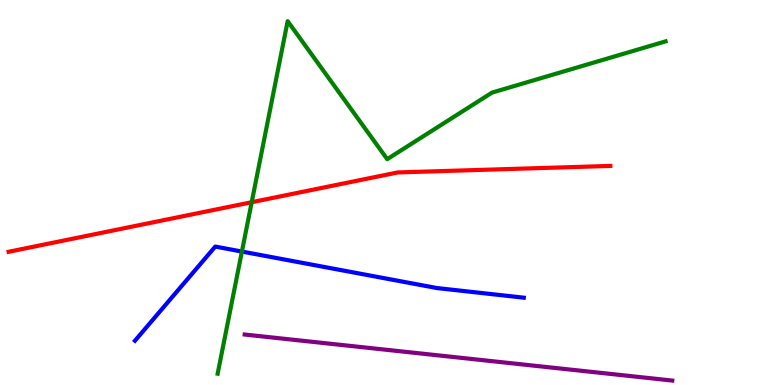[{'lines': ['blue', 'red'], 'intersections': []}, {'lines': ['green', 'red'], 'intersections': [{'x': 3.25, 'y': 4.75}]}, {'lines': ['purple', 'red'], 'intersections': []}, {'lines': ['blue', 'green'], 'intersections': [{'x': 3.12, 'y': 3.47}]}, {'lines': ['blue', 'purple'], 'intersections': []}, {'lines': ['green', 'purple'], 'intersections': []}]